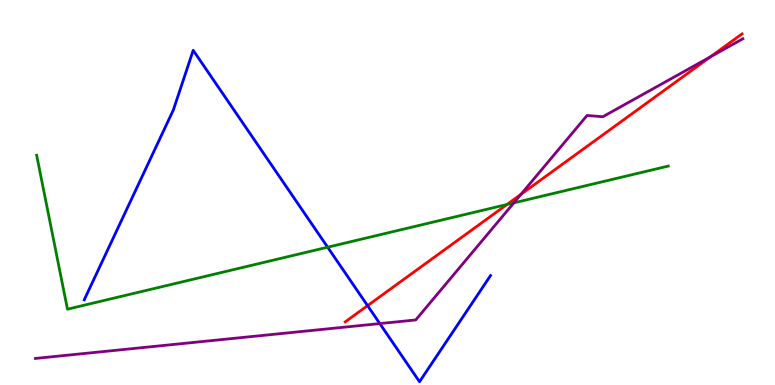[{'lines': ['blue', 'red'], 'intersections': [{'x': 4.74, 'y': 2.06}]}, {'lines': ['green', 'red'], 'intersections': [{'x': 6.54, 'y': 4.69}]}, {'lines': ['purple', 'red'], 'intersections': [{'x': 6.72, 'y': 4.95}, {'x': 9.17, 'y': 8.52}]}, {'lines': ['blue', 'green'], 'intersections': [{'x': 4.23, 'y': 3.58}]}, {'lines': ['blue', 'purple'], 'intersections': [{'x': 4.9, 'y': 1.6}]}, {'lines': ['green', 'purple'], 'intersections': [{'x': 6.63, 'y': 4.73}]}]